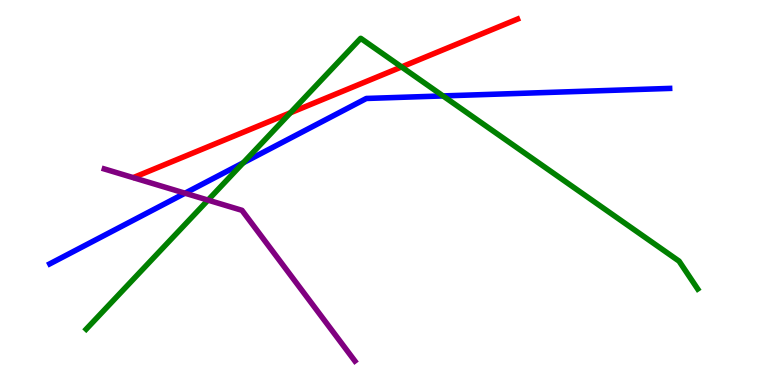[{'lines': ['blue', 'red'], 'intersections': []}, {'lines': ['green', 'red'], 'intersections': [{'x': 3.75, 'y': 7.07}, {'x': 5.18, 'y': 8.26}]}, {'lines': ['purple', 'red'], 'intersections': []}, {'lines': ['blue', 'green'], 'intersections': [{'x': 3.14, 'y': 5.77}, {'x': 5.72, 'y': 7.51}]}, {'lines': ['blue', 'purple'], 'intersections': [{'x': 2.39, 'y': 4.98}]}, {'lines': ['green', 'purple'], 'intersections': [{'x': 2.68, 'y': 4.8}]}]